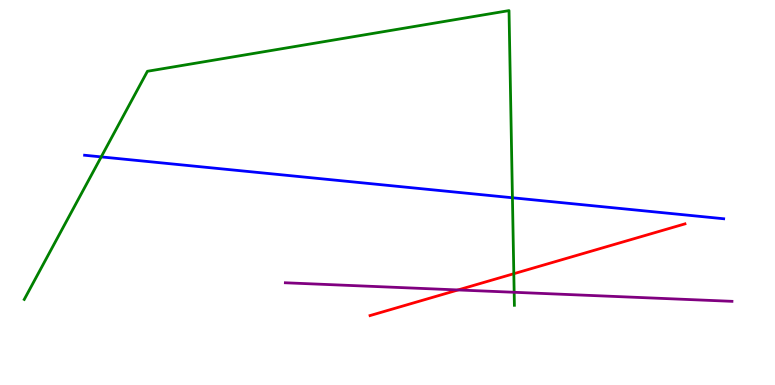[{'lines': ['blue', 'red'], 'intersections': []}, {'lines': ['green', 'red'], 'intersections': [{'x': 6.63, 'y': 2.89}]}, {'lines': ['purple', 'red'], 'intersections': [{'x': 5.91, 'y': 2.47}]}, {'lines': ['blue', 'green'], 'intersections': [{'x': 1.31, 'y': 5.92}, {'x': 6.61, 'y': 4.86}]}, {'lines': ['blue', 'purple'], 'intersections': []}, {'lines': ['green', 'purple'], 'intersections': [{'x': 6.63, 'y': 2.41}]}]